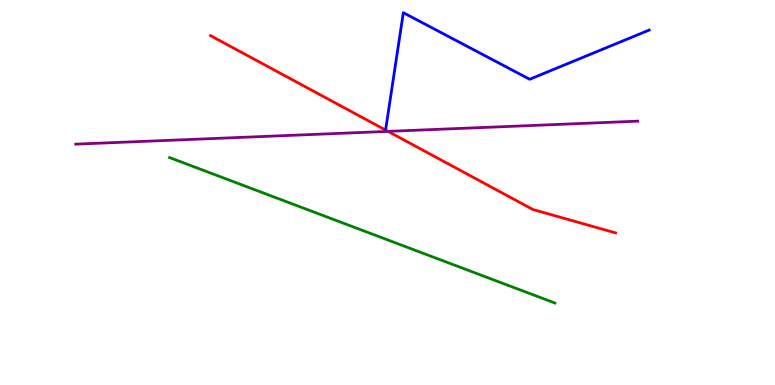[{'lines': ['blue', 'red'], 'intersections': [{'x': 4.98, 'y': 6.62}]}, {'lines': ['green', 'red'], 'intersections': []}, {'lines': ['purple', 'red'], 'intersections': [{'x': 5.01, 'y': 6.59}]}, {'lines': ['blue', 'green'], 'intersections': []}, {'lines': ['blue', 'purple'], 'intersections': []}, {'lines': ['green', 'purple'], 'intersections': []}]